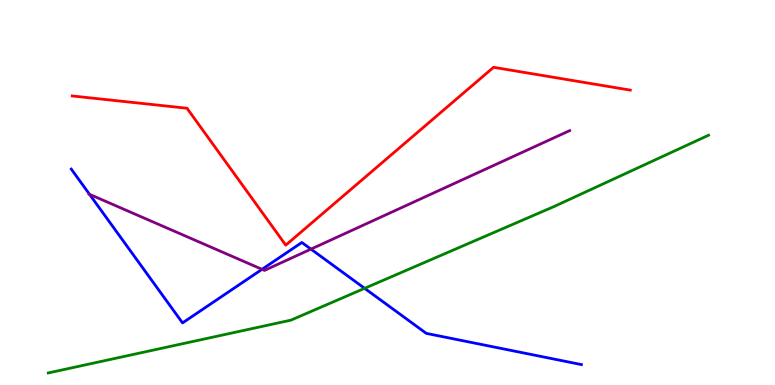[{'lines': ['blue', 'red'], 'intersections': []}, {'lines': ['green', 'red'], 'intersections': []}, {'lines': ['purple', 'red'], 'intersections': []}, {'lines': ['blue', 'green'], 'intersections': [{'x': 4.7, 'y': 2.51}]}, {'lines': ['blue', 'purple'], 'intersections': [{'x': 1.16, 'y': 4.95}, {'x': 3.38, 'y': 3.0}, {'x': 4.01, 'y': 3.53}]}, {'lines': ['green', 'purple'], 'intersections': []}]